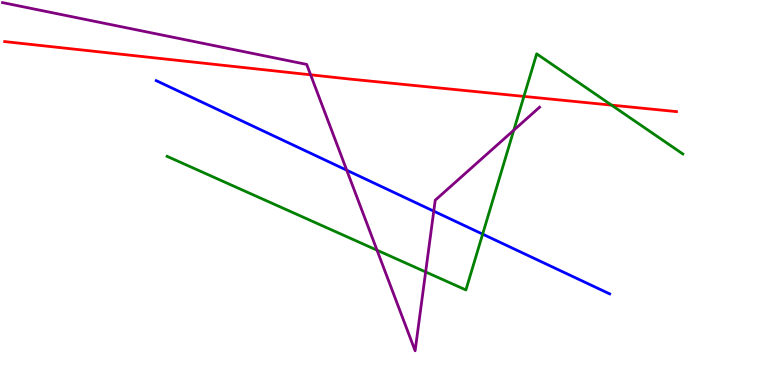[{'lines': ['blue', 'red'], 'intersections': []}, {'lines': ['green', 'red'], 'intersections': [{'x': 6.76, 'y': 7.5}, {'x': 7.89, 'y': 7.27}]}, {'lines': ['purple', 'red'], 'intersections': [{'x': 4.01, 'y': 8.06}]}, {'lines': ['blue', 'green'], 'intersections': [{'x': 6.23, 'y': 3.92}]}, {'lines': ['blue', 'purple'], 'intersections': [{'x': 4.47, 'y': 5.58}, {'x': 5.6, 'y': 4.52}]}, {'lines': ['green', 'purple'], 'intersections': [{'x': 4.86, 'y': 3.5}, {'x': 5.49, 'y': 2.94}, {'x': 6.63, 'y': 6.62}]}]